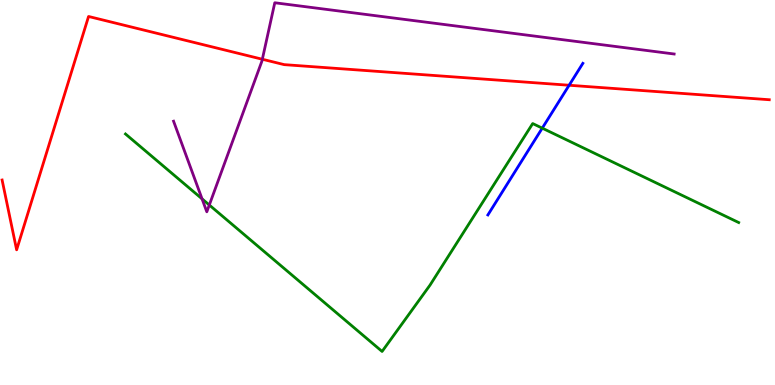[{'lines': ['blue', 'red'], 'intersections': [{'x': 7.34, 'y': 7.79}]}, {'lines': ['green', 'red'], 'intersections': []}, {'lines': ['purple', 'red'], 'intersections': [{'x': 3.39, 'y': 8.46}]}, {'lines': ['blue', 'green'], 'intersections': [{'x': 7.0, 'y': 6.67}]}, {'lines': ['blue', 'purple'], 'intersections': []}, {'lines': ['green', 'purple'], 'intersections': [{'x': 2.61, 'y': 4.83}, {'x': 2.7, 'y': 4.67}]}]